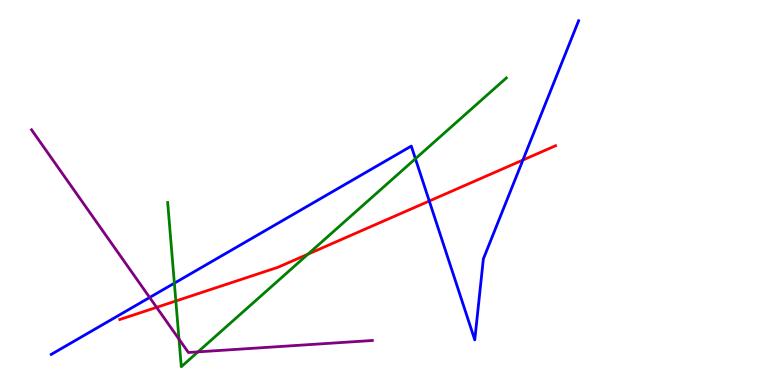[{'lines': ['blue', 'red'], 'intersections': [{'x': 5.54, 'y': 4.78}, {'x': 6.75, 'y': 5.84}]}, {'lines': ['green', 'red'], 'intersections': [{'x': 2.27, 'y': 2.18}, {'x': 3.97, 'y': 3.4}]}, {'lines': ['purple', 'red'], 'intersections': [{'x': 2.02, 'y': 2.02}]}, {'lines': ['blue', 'green'], 'intersections': [{'x': 2.25, 'y': 2.64}, {'x': 5.36, 'y': 5.88}]}, {'lines': ['blue', 'purple'], 'intersections': [{'x': 1.93, 'y': 2.27}]}, {'lines': ['green', 'purple'], 'intersections': [{'x': 2.31, 'y': 1.19}, {'x': 2.55, 'y': 0.86}]}]